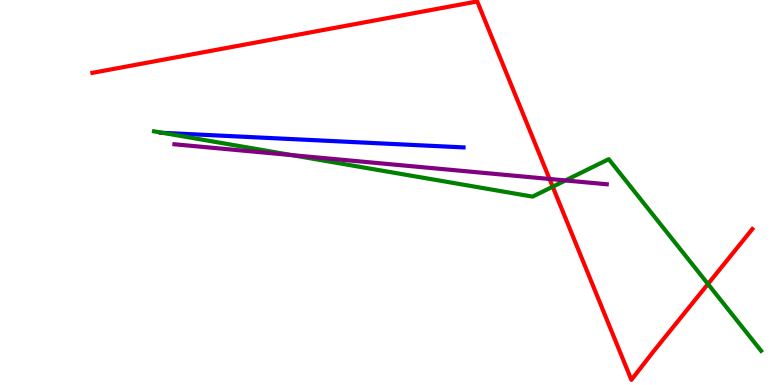[{'lines': ['blue', 'red'], 'intersections': []}, {'lines': ['green', 'red'], 'intersections': [{'x': 7.13, 'y': 5.15}, {'x': 9.14, 'y': 2.62}]}, {'lines': ['purple', 'red'], 'intersections': [{'x': 7.09, 'y': 5.35}]}, {'lines': ['blue', 'green'], 'intersections': [{'x': 2.1, 'y': 6.55}]}, {'lines': ['blue', 'purple'], 'intersections': []}, {'lines': ['green', 'purple'], 'intersections': [{'x': 3.77, 'y': 5.97}, {'x': 7.3, 'y': 5.31}]}]